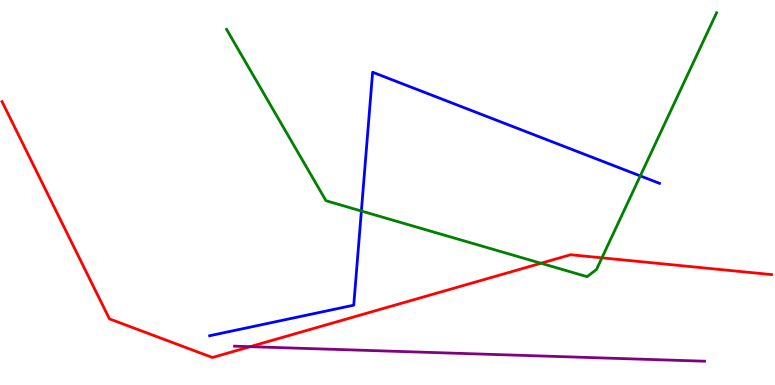[{'lines': ['blue', 'red'], 'intersections': []}, {'lines': ['green', 'red'], 'intersections': [{'x': 6.98, 'y': 3.16}, {'x': 7.77, 'y': 3.3}]}, {'lines': ['purple', 'red'], 'intersections': [{'x': 3.23, 'y': 0.996}]}, {'lines': ['blue', 'green'], 'intersections': [{'x': 4.66, 'y': 4.52}, {'x': 8.26, 'y': 5.43}]}, {'lines': ['blue', 'purple'], 'intersections': []}, {'lines': ['green', 'purple'], 'intersections': []}]